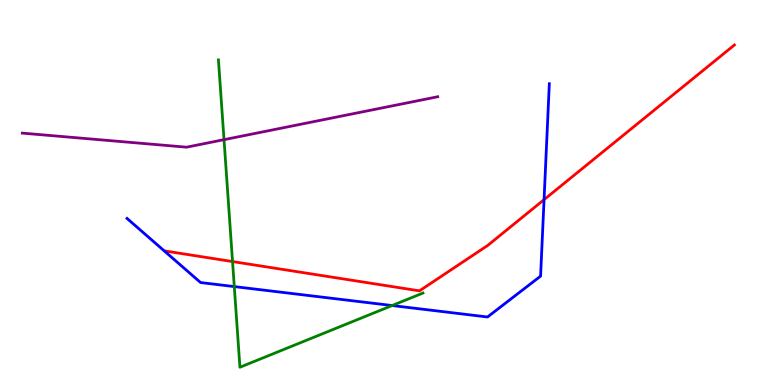[{'lines': ['blue', 'red'], 'intersections': [{'x': 7.02, 'y': 4.81}]}, {'lines': ['green', 'red'], 'intersections': [{'x': 3.0, 'y': 3.21}]}, {'lines': ['purple', 'red'], 'intersections': []}, {'lines': ['blue', 'green'], 'intersections': [{'x': 3.02, 'y': 2.56}, {'x': 5.06, 'y': 2.06}]}, {'lines': ['blue', 'purple'], 'intersections': []}, {'lines': ['green', 'purple'], 'intersections': [{'x': 2.89, 'y': 6.37}]}]